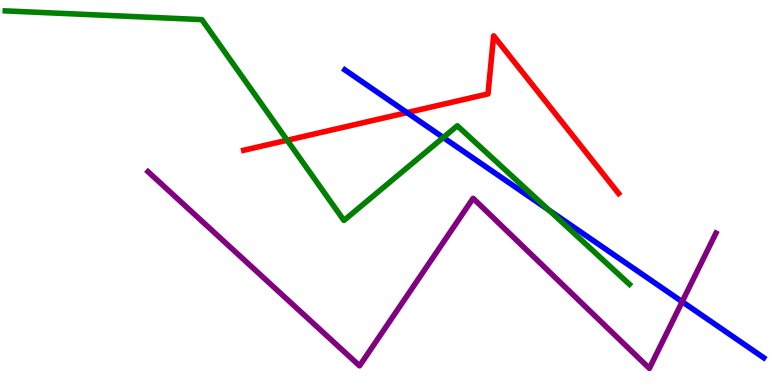[{'lines': ['blue', 'red'], 'intersections': [{'x': 5.25, 'y': 7.08}]}, {'lines': ['green', 'red'], 'intersections': [{'x': 3.71, 'y': 6.36}]}, {'lines': ['purple', 'red'], 'intersections': []}, {'lines': ['blue', 'green'], 'intersections': [{'x': 5.72, 'y': 6.43}, {'x': 7.08, 'y': 4.54}]}, {'lines': ['blue', 'purple'], 'intersections': [{'x': 8.8, 'y': 2.16}]}, {'lines': ['green', 'purple'], 'intersections': []}]